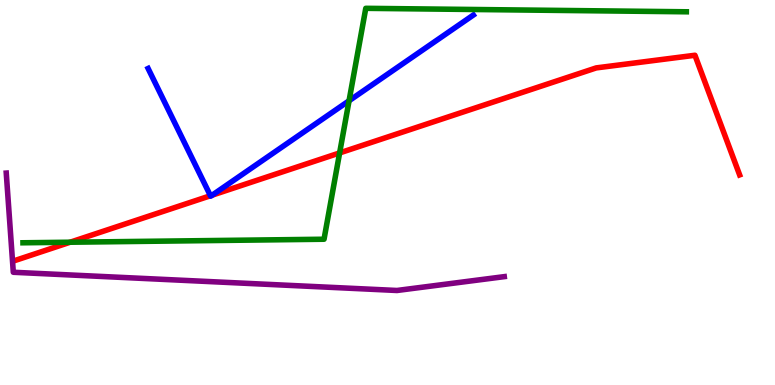[{'lines': ['blue', 'red'], 'intersections': [{'x': 2.72, 'y': 4.92}, {'x': 2.74, 'y': 4.93}]}, {'lines': ['green', 'red'], 'intersections': [{'x': 0.905, 'y': 3.71}, {'x': 4.38, 'y': 6.03}]}, {'lines': ['purple', 'red'], 'intersections': []}, {'lines': ['blue', 'green'], 'intersections': [{'x': 4.5, 'y': 7.38}]}, {'lines': ['blue', 'purple'], 'intersections': []}, {'lines': ['green', 'purple'], 'intersections': []}]